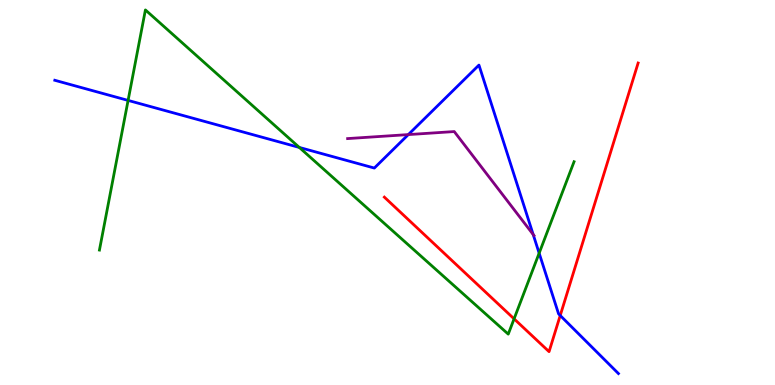[{'lines': ['blue', 'red'], 'intersections': [{'x': 7.23, 'y': 1.81}]}, {'lines': ['green', 'red'], 'intersections': [{'x': 6.63, 'y': 1.72}]}, {'lines': ['purple', 'red'], 'intersections': []}, {'lines': ['blue', 'green'], 'intersections': [{'x': 1.65, 'y': 7.39}, {'x': 3.86, 'y': 6.17}, {'x': 6.96, 'y': 3.42}]}, {'lines': ['blue', 'purple'], 'intersections': [{'x': 5.27, 'y': 6.5}, {'x': 6.88, 'y': 3.91}]}, {'lines': ['green', 'purple'], 'intersections': []}]